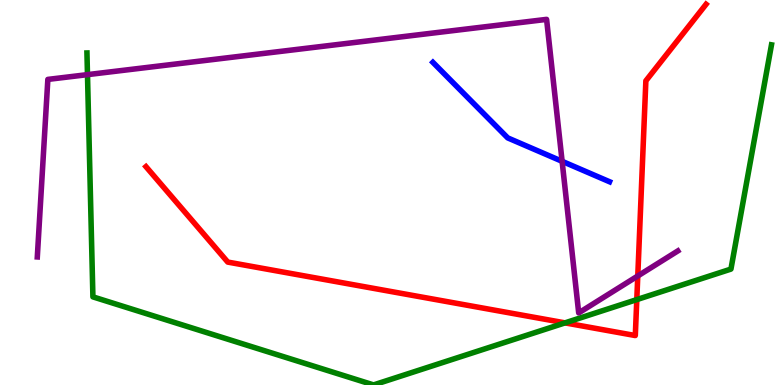[{'lines': ['blue', 'red'], 'intersections': []}, {'lines': ['green', 'red'], 'intersections': [{'x': 7.29, 'y': 1.61}, {'x': 8.22, 'y': 2.22}]}, {'lines': ['purple', 'red'], 'intersections': [{'x': 8.23, 'y': 2.83}]}, {'lines': ['blue', 'green'], 'intersections': []}, {'lines': ['blue', 'purple'], 'intersections': [{'x': 7.25, 'y': 5.81}]}, {'lines': ['green', 'purple'], 'intersections': [{'x': 1.13, 'y': 8.06}]}]